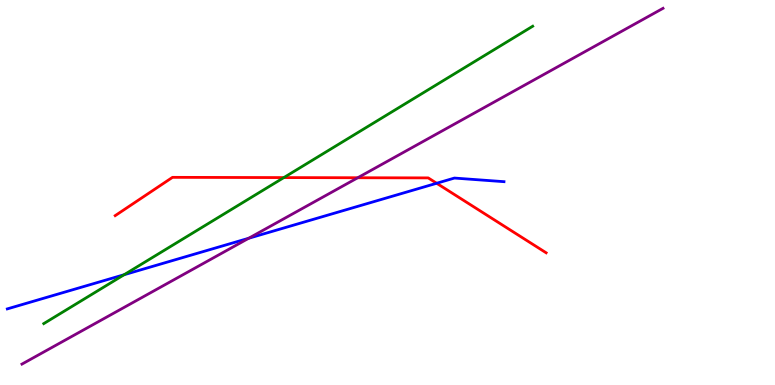[{'lines': ['blue', 'red'], 'intersections': [{'x': 5.63, 'y': 5.24}]}, {'lines': ['green', 'red'], 'intersections': [{'x': 3.66, 'y': 5.39}]}, {'lines': ['purple', 'red'], 'intersections': [{'x': 4.62, 'y': 5.38}]}, {'lines': ['blue', 'green'], 'intersections': [{'x': 1.6, 'y': 2.86}]}, {'lines': ['blue', 'purple'], 'intersections': [{'x': 3.21, 'y': 3.81}]}, {'lines': ['green', 'purple'], 'intersections': []}]